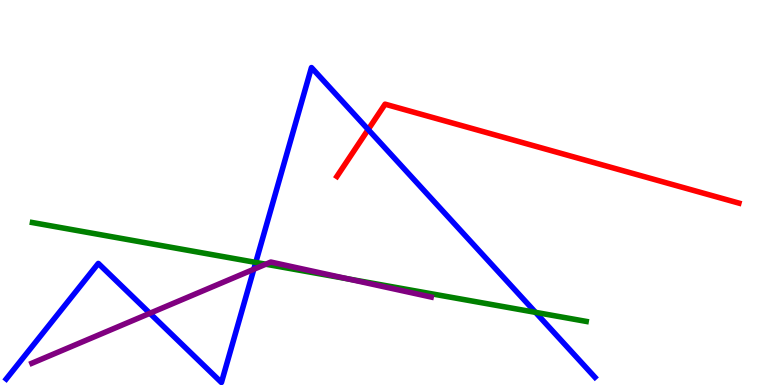[{'lines': ['blue', 'red'], 'intersections': [{'x': 4.75, 'y': 6.64}]}, {'lines': ['green', 'red'], 'intersections': []}, {'lines': ['purple', 'red'], 'intersections': []}, {'lines': ['blue', 'green'], 'intersections': [{'x': 3.3, 'y': 3.18}, {'x': 6.91, 'y': 1.89}]}, {'lines': ['blue', 'purple'], 'intersections': [{'x': 1.93, 'y': 1.86}, {'x': 3.27, 'y': 3.01}]}, {'lines': ['green', 'purple'], 'intersections': [{'x': 3.43, 'y': 3.14}, {'x': 4.49, 'y': 2.76}]}]